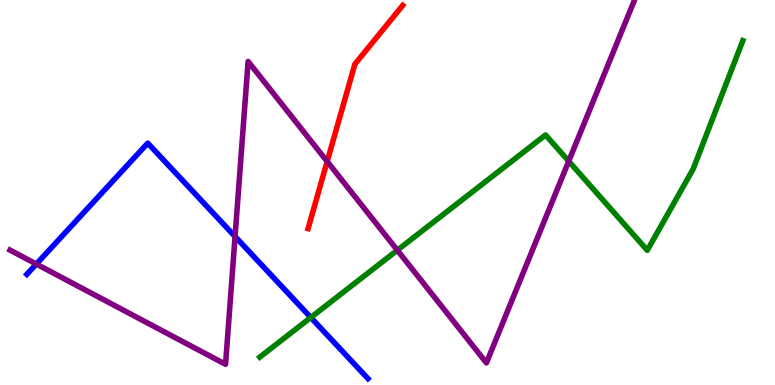[{'lines': ['blue', 'red'], 'intersections': []}, {'lines': ['green', 'red'], 'intersections': []}, {'lines': ['purple', 'red'], 'intersections': [{'x': 4.22, 'y': 5.81}]}, {'lines': ['blue', 'green'], 'intersections': [{'x': 4.01, 'y': 1.75}]}, {'lines': ['blue', 'purple'], 'intersections': [{'x': 0.469, 'y': 3.14}, {'x': 3.03, 'y': 3.86}]}, {'lines': ['green', 'purple'], 'intersections': [{'x': 5.13, 'y': 3.5}, {'x': 7.34, 'y': 5.81}]}]